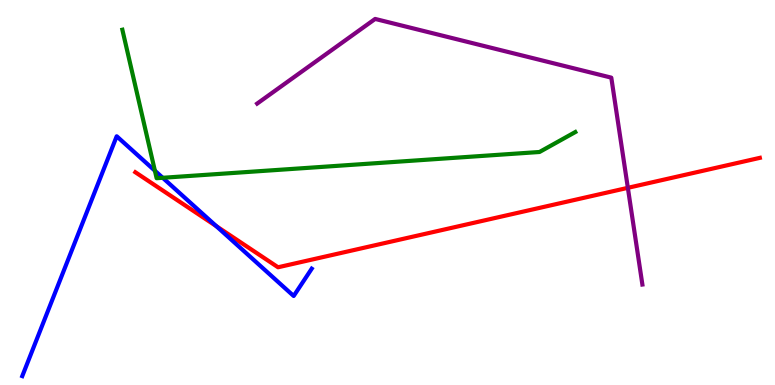[{'lines': ['blue', 'red'], 'intersections': [{'x': 2.79, 'y': 4.13}]}, {'lines': ['green', 'red'], 'intersections': []}, {'lines': ['purple', 'red'], 'intersections': [{'x': 8.1, 'y': 5.12}]}, {'lines': ['blue', 'green'], 'intersections': [{'x': 2.0, 'y': 5.57}, {'x': 2.1, 'y': 5.38}]}, {'lines': ['blue', 'purple'], 'intersections': []}, {'lines': ['green', 'purple'], 'intersections': []}]